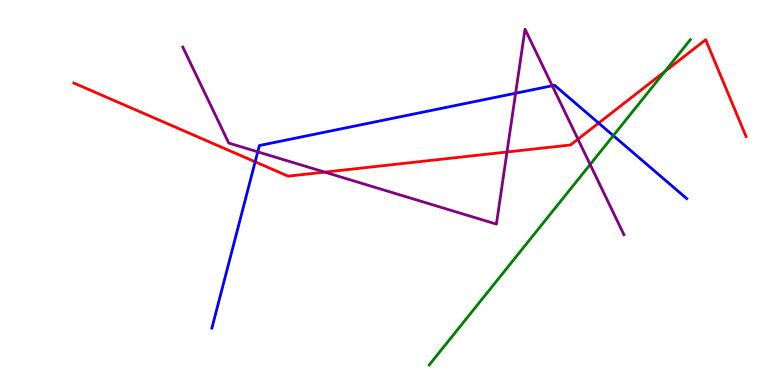[{'lines': ['blue', 'red'], 'intersections': [{'x': 3.29, 'y': 5.8}, {'x': 7.72, 'y': 6.8}]}, {'lines': ['green', 'red'], 'intersections': [{'x': 8.58, 'y': 8.14}]}, {'lines': ['purple', 'red'], 'intersections': [{'x': 4.19, 'y': 5.53}, {'x': 6.54, 'y': 6.05}, {'x': 7.46, 'y': 6.39}]}, {'lines': ['blue', 'green'], 'intersections': [{'x': 7.91, 'y': 6.48}]}, {'lines': ['blue', 'purple'], 'intersections': [{'x': 3.33, 'y': 6.06}, {'x': 6.65, 'y': 7.58}, {'x': 7.13, 'y': 7.77}]}, {'lines': ['green', 'purple'], 'intersections': [{'x': 7.61, 'y': 5.73}]}]